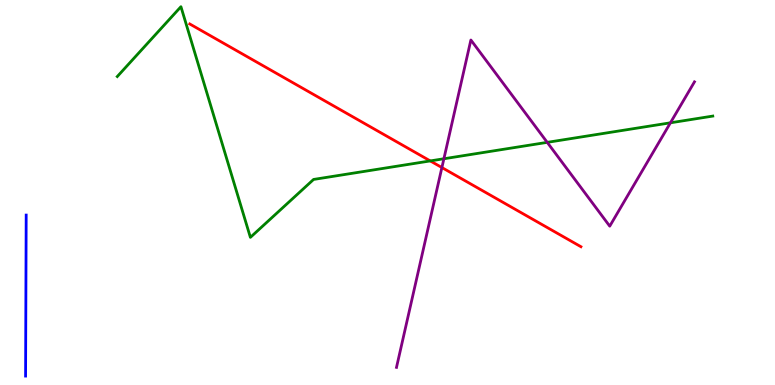[{'lines': ['blue', 'red'], 'intersections': []}, {'lines': ['green', 'red'], 'intersections': [{'x': 5.55, 'y': 5.82}]}, {'lines': ['purple', 'red'], 'intersections': [{'x': 5.7, 'y': 5.65}]}, {'lines': ['blue', 'green'], 'intersections': []}, {'lines': ['blue', 'purple'], 'intersections': []}, {'lines': ['green', 'purple'], 'intersections': [{'x': 5.73, 'y': 5.88}, {'x': 7.06, 'y': 6.3}, {'x': 8.65, 'y': 6.81}]}]